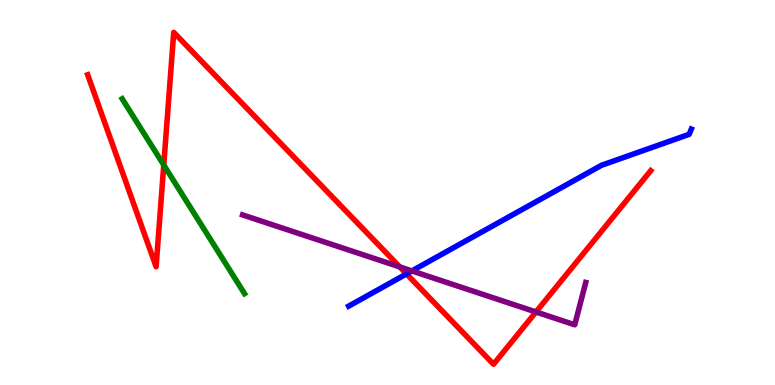[{'lines': ['blue', 'red'], 'intersections': [{'x': 5.25, 'y': 2.89}]}, {'lines': ['green', 'red'], 'intersections': [{'x': 2.11, 'y': 5.71}]}, {'lines': ['purple', 'red'], 'intersections': [{'x': 5.16, 'y': 3.07}, {'x': 6.92, 'y': 1.9}]}, {'lines': ['blue', 'green'], 'intersections': []}, {'lines': ['blue', 'purple'], 'intersections': [{'x': 5.31, 'y': 2.96}]}, {'lines': ['green', 'purple'], 'intersections': []}]